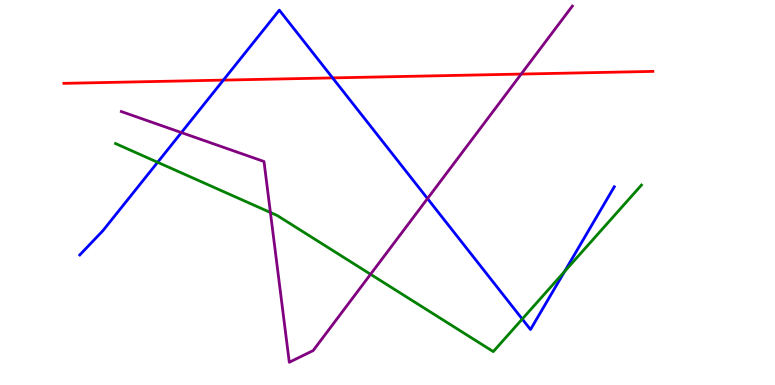[{'lines': ['blue', 'red'], 'intersections': [{'x': 2.88, 'y': 7.92}, {'x': 4.29, 'y': 7.98}]}, {'lines': ['green', 'red'], 'intersections': []}, {'lines': ['purple', 'red'], 'intersections': [{'x': 6.73, 'y': 8.08}]}, {'lines': ['blue', 'green'], 'intersections': [{'x': 2.03, 'y': 5.78}, {'x': 6.74, 'y': 1.71}, {'x': 7.28, 'y': 2.95}]}, {'lines': ['blue', 'purple'], 'intersections': [{'x': 2.34, 'y': 6.56}, {'x': 5.52, 'y': 4.84}]}, {'lines': ['green', 'purple'], 'intersections': [{'x': 3.49, 'y': 4.48}, {'x': 4.78, 'y': 2.88}]}]